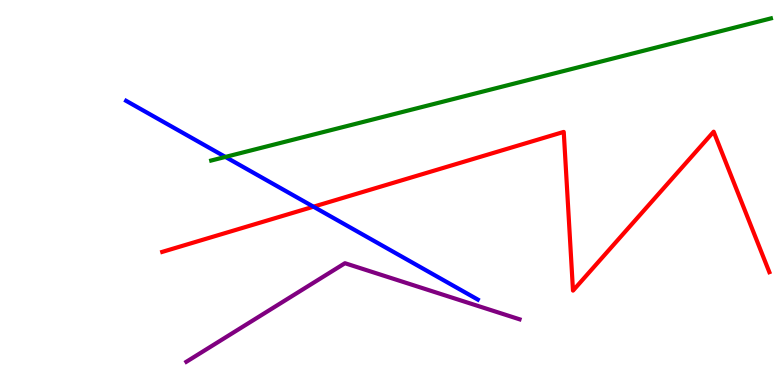[{'lines': ['blue', 'red'], 'intersections': [{'x': 4.04, 'y': 4.63}]}, {'lines': ['green', 'red'], 'intersections': []}, {'lines': ['purple', 'red'], 'intersections': []}, {'lines': ['blue', 'green'], 'intersections': [{'x': 2.91, 'y': 5.92}]}, {'lines': ['blue', 'purple'], 'intersections': []}, {'lines': ['green', 'purple'], 'intersections': []}]